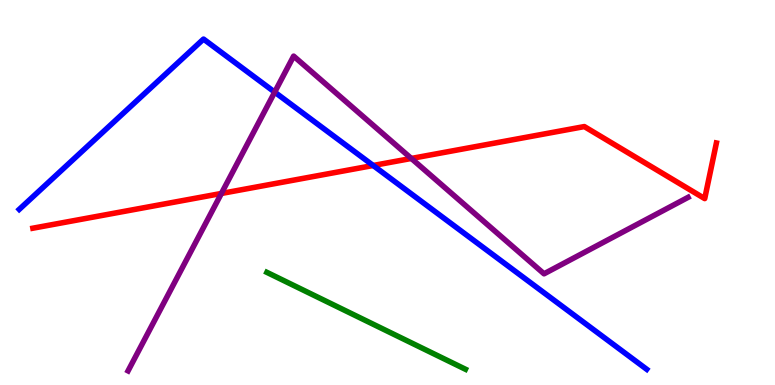[{'lines': ['blue', 'red'], 'intersections': [{'x': 4.82, 'y': 5.7}]}, {'lines': ['green', 'red'], 'intersections': []}, {'lines': ['purple', 'red'], 'intersections': [{'x': 2.86, 'y': 4.98}, {'x': 5.31, 'y': 5.88}]}, {'lines': ['blue', 'green'], 'intersections': []}, {'lines': ['blue', 'purple'], 'intersections': [{'x': 3.54, 'y': 7.61}]}, {'lines': ['green', 'purple'], 'intersections': []}]